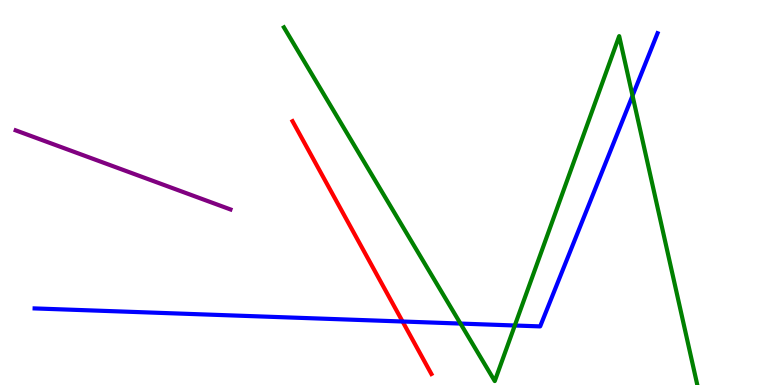[{'lines': ['blue', 'red'], 'intersections': [{'x': 5.19, 'y': 1.65}]}, {'lines': ['green', 'red'], 'intersections': []}, {'lines': ['purple', 'red'], 'intersections': []}, {'lines': ['blue', 'green'], 'intersections': [{'x': 5.94, 'y': 1.6}, {'x': 6.64, 'y': 1.55}, {'x': 8.16, 'y': 7.51}]}, {'lines': ['blue', 'purple'], 'intersections': []}, {'lines': ['green', 'purple'], 'intersections': []}]